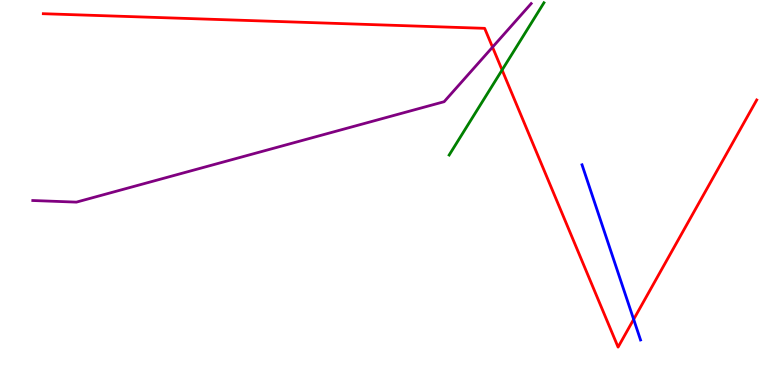[{'lines': ['blue', 'red'], 'intersections': [{'x': 8.18, 'y': 1.7}]}, {'lines': ['green', 'red'], 'intersections': [{'x': 6.48, 'y': 8.18}]}, {'lines': ['purple', 'red'], 'intersections': [{'x': 6.36, 'y': 8.78}]}, {'lines': ['blue', 'green'], 'intersections': []}, {'lines': ['blue', 'purple'], 'intersections': []}, {'lines': ['green', 'purple'], 'intersections': []}]